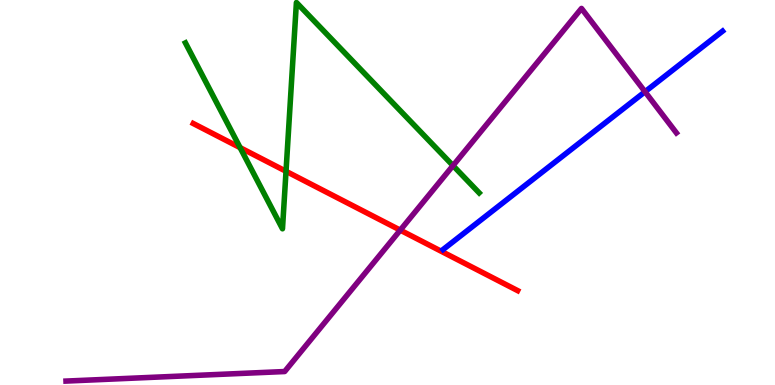[{'lines': ['blue', 'red'], 'intersections': []}, {'lines': ['green', 'red'], 'intersections': [{'x': 3.1, 'y': 6.16}, {'x': 3.69, 'y': 5.55}]}, {'lines': ['purple', 'red'], 'intersections': [{'x': 5.16, 'y': 4.02}]}, {'lines': ['blue', 'green'], 'intersections': []}, {'lines': ['blue', 'purple'], 'intersections': [{'x': 8.32, 'y': 7.62}]}, {'lines': ['green', 'purple'], 'intersections': [{'x': 5.85, 'y': 5.7}]}]